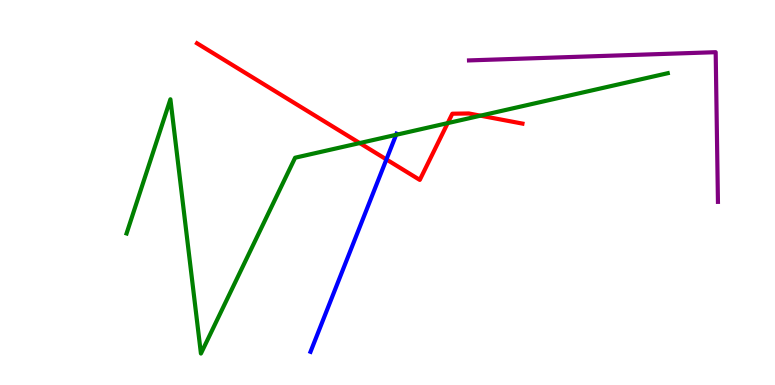[{'lines': ['blue', 'red'], 'intersections': [{'x': 4.99, 'y': 5.86}]}, {'lines': ['green', 'red'], 'intersections': [{'x': 4.64, 'y': 6.28}, {'x': 5.78, 'y': 6.8}, {'x': 6.2, 'y': 7.0}]}, {'lines': ['purple', 'red'], 'intersections': []}, {'lines': ['blue', 'green'], 'intersections': [{'x': 5.11, 'y': 6.5}]}, {'lines': ['blue', 'purple'], 'intersections': []}, {'lines': ['green', 'purple'], 'intersections': []}]